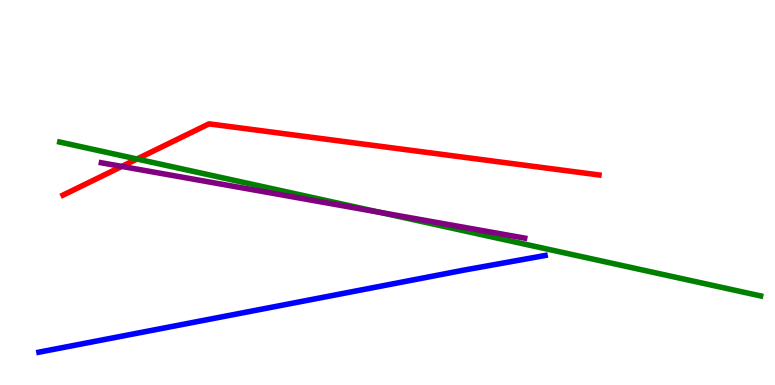[{'lines': ['blue', 'red'], 'intersections': []}, {'lines': ['green', 'red'], 'intersections': [{'x': 1.77, 'y': 5.87}]}, {'lines': ['purple', 'red'], 'intersections': [{'x': 1.57, 'y': 5.68}]}, {'lines': ['blue', 'green'], 'intersections': []}, {'lines': ['blue', 'purple'], 'intersections': []}, {'lines': ['green', 'purple'], 'intersections': [{'x': 4.91, 'y': 4.48}]}]